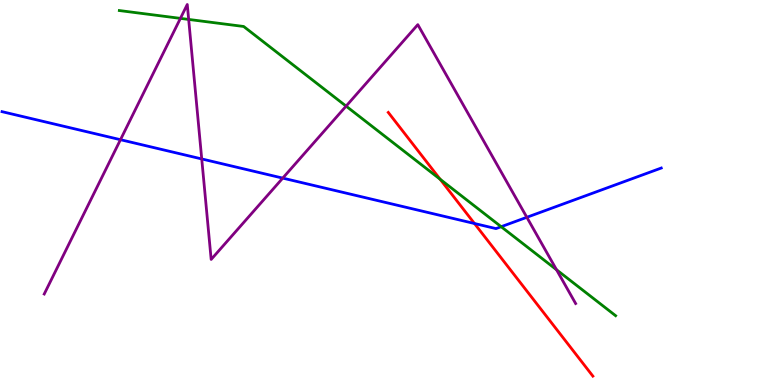[{'lines': ['blue', 'red'], 'intersections': [{'x': 6.12, 'y': 4.19}]}, {'lines': ['green', 'red'], 'intersections': [{'x': 5.68, 'y': 5.34}]}, {'lines': ['purple', 'red'], 'intersections': []}, {'lines': ['blue', 'green'], 'intersections': [{'x': 6.47, 'y': 4.11}]}, {'lines': ['blue', 'purple'], 'intersections': [{'x': 1.55, 'y': 6.37}, {'x': 2.6, 'y': 5.87}, {'x': 3.65, 'y': 5.37}, {'x': 6.8, 'y': 4.36}]}, {'lines': ['green', 'purple'], 'intersections': [{'x': 2.33, 'y': 9.52}, {'x': 2.43, 'y': 9.5}, {'x': 4.47, 'y': 7.24}, {'x': 7.18, 'y': 2.99}]}]